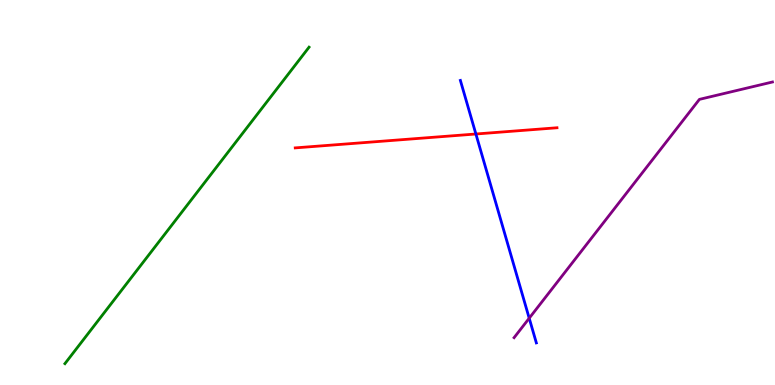[{'lines': ['blue', 'red'], 'intersections': [{'x': 6.14, 'y': 6.52}]}, {'lines': ['green', 'red'], 'intersections': []}, {'lines': ['purple', 'red'], 'intersections': []}, {'lines': ['blue', 'green'], 'intersections': []}, {'lines': ['blue', 'purple'], 'intersections': [{'x': 6.83, 'y': 1.73}]}, {'lines': ['green', 'purple'], 'intersections': []}]